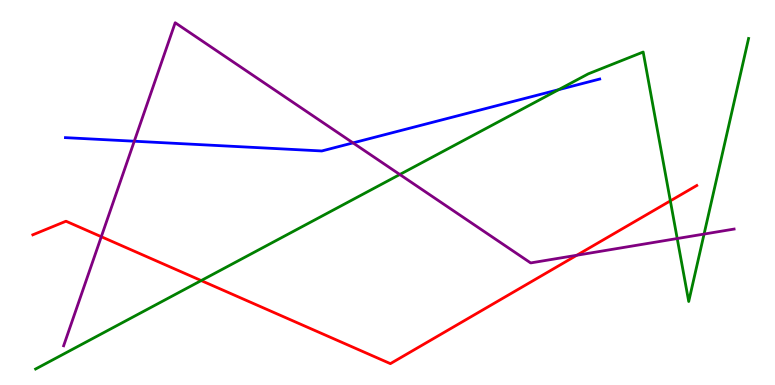[{'lines': ['blue', 'red'], 'intersections': []}, {'lines': ['green', 'red'], 'intersections': [{'x': 2.6, 'y': 2.71}, {'x': 8.65, 'y': 4.78}]}, {'lines': ['purple', 'red'], 'intersections': [{'x': 1.31, 'y': 3.85}, {'x': 7.44, 'y': 3.37}]}, {'lines': ['blue', 'green'], 'intersections': [{'x': 7.21, 'y': 7.67}]}, {'lines': ['blue', 'purple'], 'intersections': [{'x': 1.73, 'y': 6.33}, {'x': 4.55, 'y': 6.29}]}, {'lines': ['green', 'purple'], 'intersections': [{'x': 5.16, 'y': 5.47}, {'x': 8.74, 'y': 3.8}, {'x': 9.08, 'y': 3.92}]}]